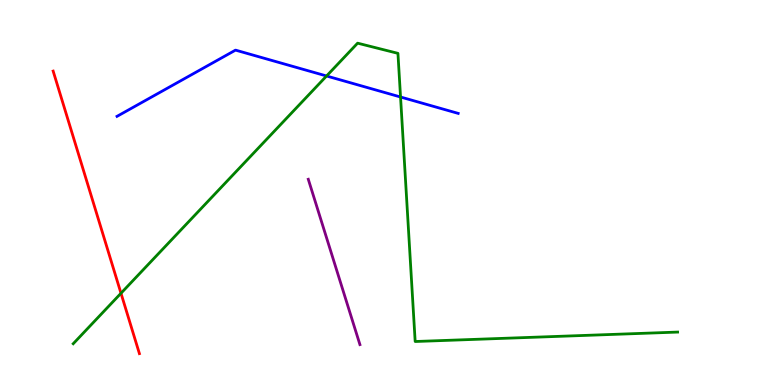[{'lines': ['blue', 'red'], 'intersections': []}, {'lines': ['green', 'red'], 'intersections': [{'x': 1.56, 'y': 2.38}]}, {'lines': ['purple', 'red'], 'intersections': []}, {'lines': ['blue', 'green'], 'intersections': [{'x': 4.21, 'y': 8.03}, {'x': 5.17, 'y': 7.48}]}, {'lines': ['blue', 'purple'], 'intersections': []}, {'lines': ['green', 'purple'], 'intersections': []}]